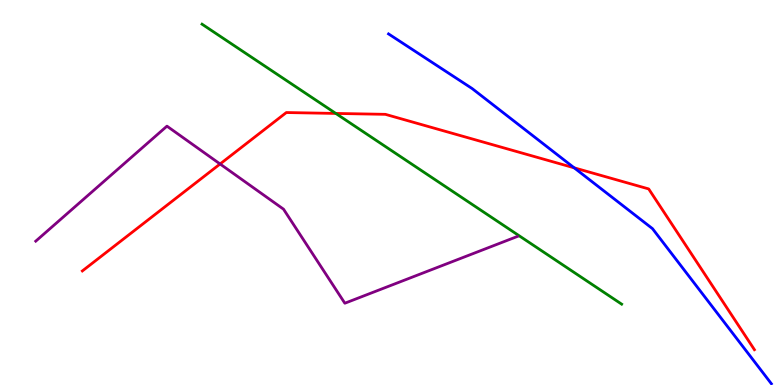[{'lines': ['blue', 'red'], 'intersections': [{'x': 7.41, 'y': 5.64}]}, {'lines': ['green', 'red'], 'intersections': [{'x': 4.33, 'y': 7.05}]}, {'lines': ['purple', 'red'], 'intersections': [{'x': 2.84, 'y': 5.74}]}, {'lines': ['blue', 'green'], 'intersections': []}, {'lines': ['blue', 'purple'], 'intersections': []}, {'lines': ['green', 'purple'], 'intersections': []}]